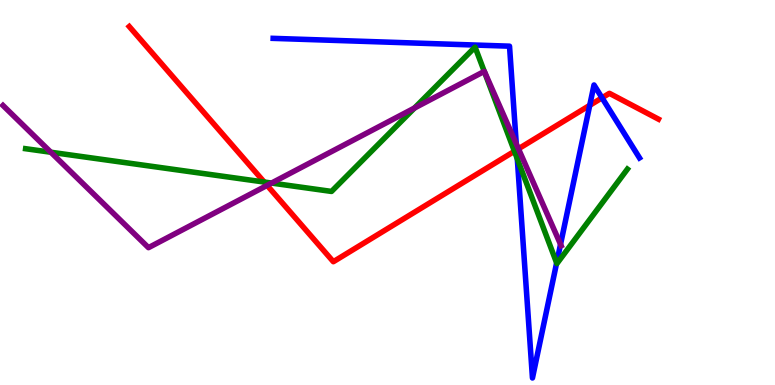[{'lines': ['blue', 'red'], 'intersections': [{'x': 6.67, 'y': 6.11}, {'x': 7.61, 'y': 7.26}, {'x': 7.77, 'y': 7.46}]}, {'lines': ['green', 'red'], 'intersections': [{'x': 3.41, 'y': 5.27}, {'x': 6.64, 'y': 6.07}]}, {'lines': ['purple', 'red'], 'intersections': [{'x': 3.45, 'y': 5.18}, {'x': 6.69, 'y': 6.13}]}, {'lines': ['blue', 'green'], 'intersections': [{'x': 6.67, 'y': 5.87}, {'x': 7.18, 'y': 3.17}]}, {'lines': ['blue', 'purple'], 'intersections': [{'x': 6.66, 'y': 6.26}, {'x': 7.23, 'y': 3.65}]}, {'lines': ['green', 'purple'], 'intersections': [{'x': 0.656, 'y': 6.05}, {'x': 3.5, 'y': 5.25}, {'x': 5.35, 'y': 7.19}, {'x': 6.25, 'y': 8.15}]}]